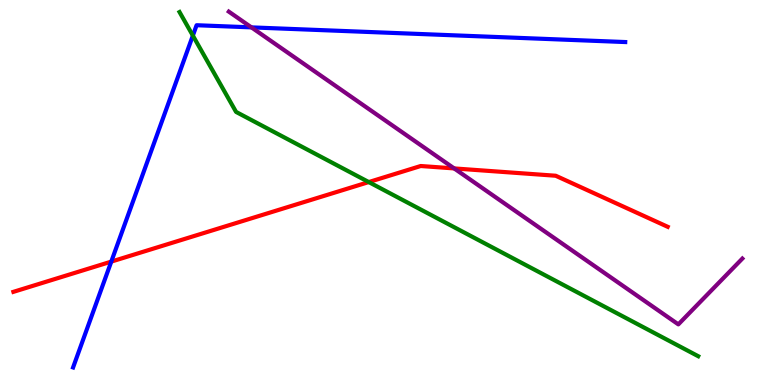[{'lines': ['blue', 'red'], 'intersections': [{'x': 1.44, 'y': 3.2}]}, {'lines': ['green', 'red'], 'intersections': [{'x': 4.76, 'y': 5.27}]}, {'lines': ['purple', 'red'], 'intersections': [{'x': 5.86, 'y': 5.63}]}, {'lines': ['blue', 'green'], 'intersections': [{'x': 2.49, 'y': 9.08}]}, {'lines': ['blue', 'purple'], 'intersections': [{'x': 3.24, 'y': 9.29}]}, {'lines': ['green', 'purple'], 'intersections': []}]